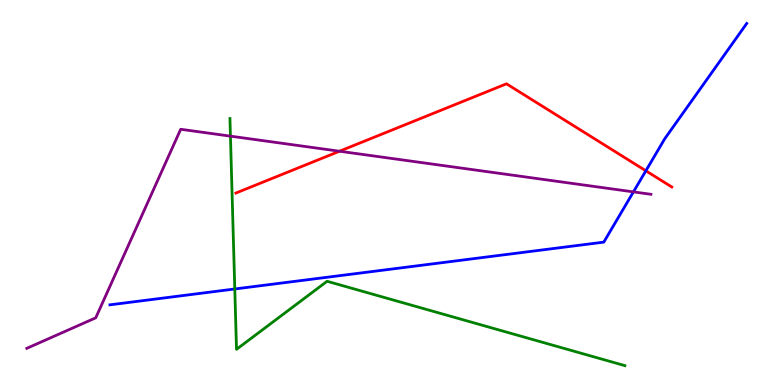[{'lines': ['blue', 'red'], 'intersections': [{'x': 8.33, 'y': 5.56}]}, {'lines': ['green', 'red'], 'intersections': []}, {'lines': ['purple', 'red'], 'intersections': [{'x': 4.38, 'y': 6.07}]}, {'lines': ['blue', 'green'], 'intersections': [{'x': 3.03, 'y': 2.49}]}, {'lines': ['blue', 'purple'], 'intersections': [{'x': 8.17, 'y': 5.02}]}, {'lines': ['green', 'purple'], 'intersections': [{'x': 2.97, 'y': 6.46}]}]